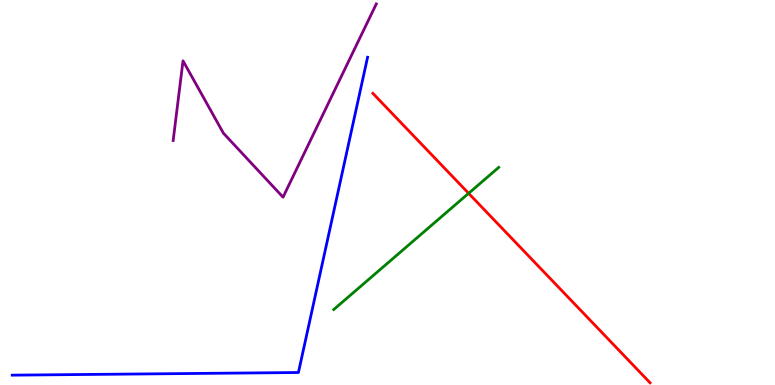[{'lines': ['blue', 'red'], 'intersections': []}, {'lines': ['green', 'red'], 'intersections': [{'x': 6.05, 'y': 4.98}]}, {'lines': ['purple', 'red'], 'intersections': []}, {'lines': ['blue', 'green'], 'intersections': []}, {'lines': ['blue', 'purple'], 'intersections': []}, {'lines': ['green', 'purple'], 'intersections': []}]